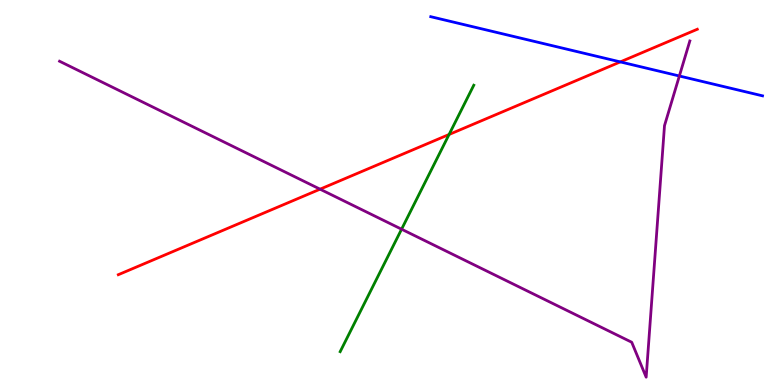[{'lines': ['blue', 'red'], 'intersections': [{'x': 8.0, 'y': 8.39}]}, {'lines': ['green', 'red'], 'intersections': [{'x': 5.79, 'y': 6.51}]}, {'lines': ['purple', 'red'], 'intersections': [{'x': 4.13, 'y': 5.09}]}, {'lines': ['blue', 'green'], 'intersections': []}, {'lines': ['blue', 'purple'], 'intersections': [{'x': 8.77, 'y': 8.03}]}, {'lines': ['green', 'purple'], 'intersections': [{'x': 5.18, 'y': 4.05}]}]